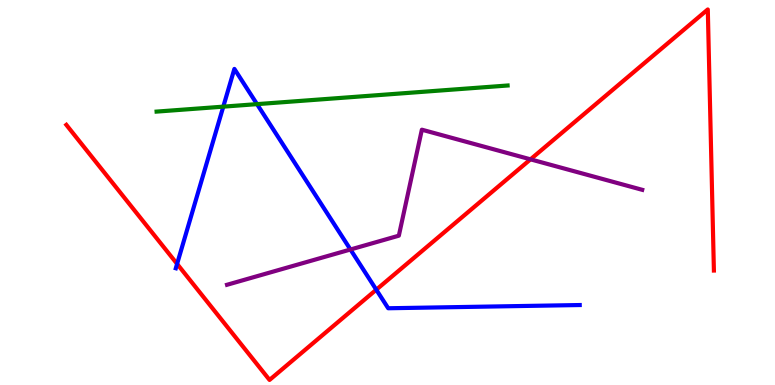[{'lines': ['blue', 'red'], 'intersections': [{'x': 2.29, 'y': 3.15}, {'x': 4.86, 'y': 2.48}]}, {'lines': ['green', 'red'], 'intersections': []}, {'lines': ['purple', 'red'], 'intersections': [{'x': 6.85, 'y': 5.86}]}, {'lines': ['blue', 'green'], 'intersections': [{'x': 2.88, 'y': 7.23}, {'x': 3.32, 'y': 7.3}]}, {'lines': ['blue', 'purple'], 'intersections': [{'x': 4.52, 'y': 3.52}]}, {'lines': ['green', 'purple'], 'intersections': []}]